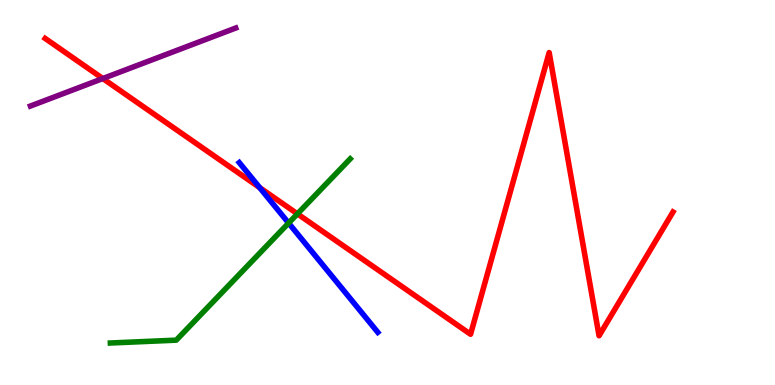[{'lines': ['blue', 'red'], 'intersections': [{'x': 3.35, 'y': 5.13}]}, {'lines': ['green', 'red'], 'intersections': [{'x': 3.84, 'y': 4.45}]}, {'lines': ['purple', 'red'], 'intersections': [{'x': 1.33, 'y': 7.96}]}, {'lines': ['blue', 'green'], 'intersections': [{'x': 3.72, 'y': 4.21}]}, {'lines': ['blue', 'purple'], 'intersections': []}, {'lines': ['green', 'purple'], 'intersections': []}]